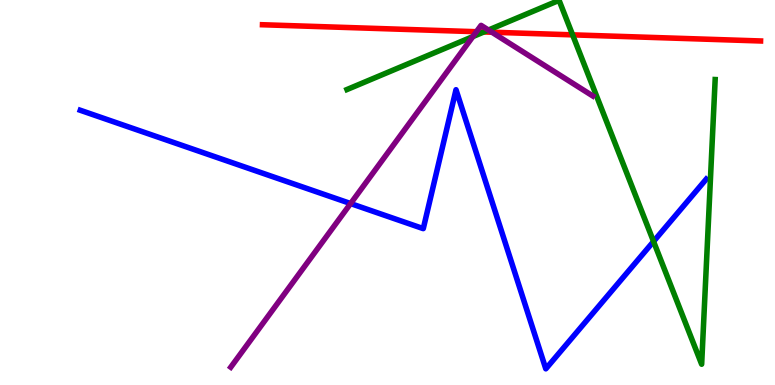[{'lines': ['blue', 'red'], 'intersections': []}, {'lines': ['green', 'red'], 'intersections': [{'x': 6.24, 'y': 9.17}, {'x': 7.39, 'y': 9.09}]}, {'lines': ['purple', 'red'], 'intersections': [{'x': 6.15, 'y': 9.18}, {'x': 6.35, 'y': 9.16}]}, {'lines': ['blue', 'green'], 'intersections': [{'x': 8.43, 'y': 3.73}]}, {'lines': ['blue', 'purple'], 'intersections': [{'x': 4.52, 'y': 4.71}]}, {'lines': ['green', 'purple'], 'intersections': [{'x': 6.1, 'y': 9.05}, {'x': 6.3, 'y': 9.22}]}]